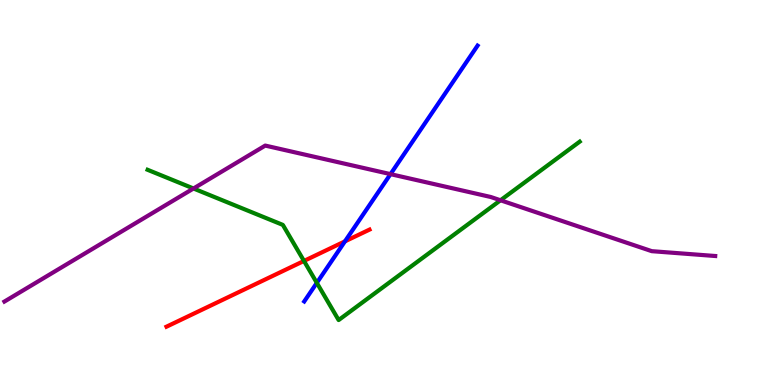[{'lines': ['blue', 'red'], 'intersections': [{'x': 4.45, 'y': 3.73}]}, {'lines': ['green', 'red'], 'intersections': [{'x': 3.92, 'y': 3.22}]}, {'lines': ['purple', 'red'], 'intersections': []}, {'lines': ['blue', 'green'], 'intersections': [{'x': 4.09, 'y': 2.65}]}, {'lines': ['blue', 'purple'], 'intersections': [{'x': 5.04, 'y': 5.48}]}, {'lines': ['green', 'purple'], 'intersections': [{'x': 2.5, 'y': 5.1}, {'x': 6.46, 'y': 4.8}]}]